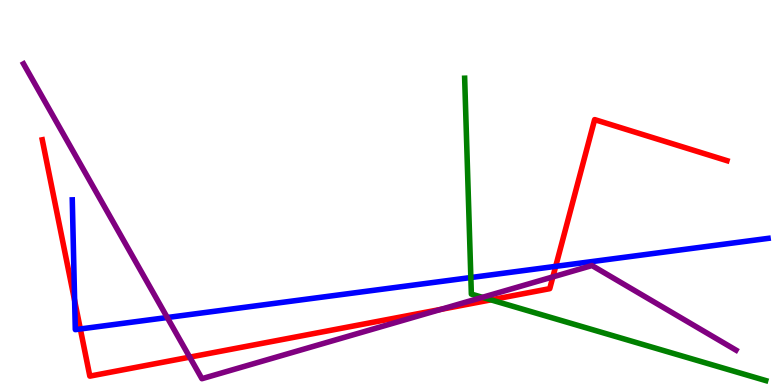[{'lines': ['blue', 'red'], 'intersections': [{'x': 0.963, 'y': 2.19}, {'x': 1.04, 'y': 1.46}, {'x': 7.17, 'y': 3.08}]}, {'lines': ['green', 'red'], 'intersections': [{'x': 6.33, 'y': 2.21}]}, {'lines': ['purple', 'red'], 'intersections': [{'x': 2.45, 'y': 0.724}, {'x': 5.69, 'y': 1.96}, {'x': 7.13, 'y': 2.81}]}, {'lines': ['blue', 'green'], 'intersections': [{'x': 6.08, 'y': 2.79}]}, {'lines': ['blue', 'purple'], 'intersections': [{'x': 2.16, 'y': 1.75}]}, {'lines': ['green', 'purple'], 'intersections': [{'x': 6.22, 'y': 2.28}]}]